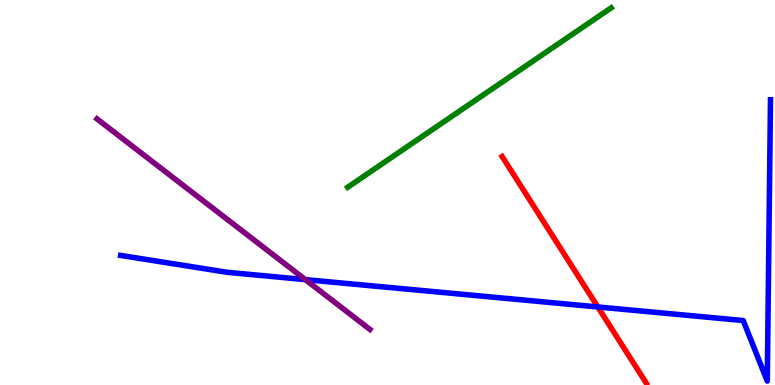[{'lines': ['blue', 'red'], 'intersections': [{'x': 7.71, 'y': 2.03}]}, {'lines': ['green', 'red'], 'intersections': []}, {'lines': ['purple', 'red'], 'intersections': []}, {'lines': ['blue', 'green'], 'intersections': []}, {'lines': ['blue', 'purple'], 'intersections': [{'x': 3.94, 'y': 2.74}]}, {'lines': ['green', 'purple'], 'intersections': []}]